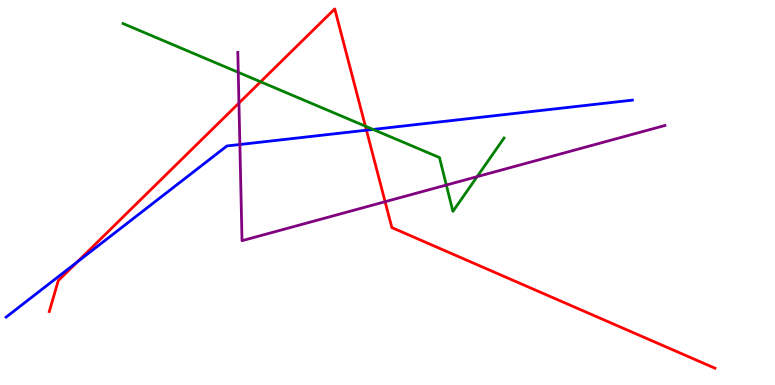[{'lines': ['blue', 'red'], 'intersections': [{'x': 0.996, 'y': 3.19}, {'x': 4.73, 'y': 6.62}]}, {'lines': ['green', 'red'], 'intersections': [{'x': 3.36, 'y': 7.88}, {'x': 4.71, 'y': 6.72}]}, {'lines': ['purple', 'red'], 'intersections': [{'x': 3.08, 'y': 7.32}, {'x': 4.97, 'y': 4.76}]}, {'lines': ['blue', 'green'], 'intersections': [{'x': 4.81, 'y': 6.64}]}, {'lines': ['blue', 'purple'], 'intersections': [{'x': 3.1, 'y': 6.25}]}, {'lines': ['green', 'purple'], 'intersections': [{'x': 3.07, 'y': 8.12}, {'x': 5.76, 'y': 5.19}, {'x': 6.16, 'y': 5.41}]}]